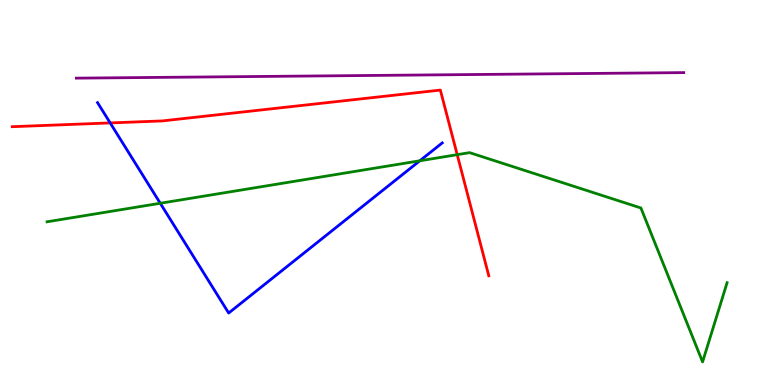[{'lines': ['blue', 'red'], 'intersections': [{'x': 1.42, 'y': 6.81}]}, {'lines': ['green', 'red'], 'intersections': [{'x': 5.9, 'y': 5.98}]}, {'lines': ['purple', 'red'], 'intersections': []}, {'lines': ['blue', 'green'], 'intersections': [{'x': 2.07, 'y': 4.72}, {'x': 5.42, 'y': 5.82}]}, {'lines': ['blue', 'purple'], 'intersections': []}, {'lines': ['green', 'purple'], 'intersections': []}]